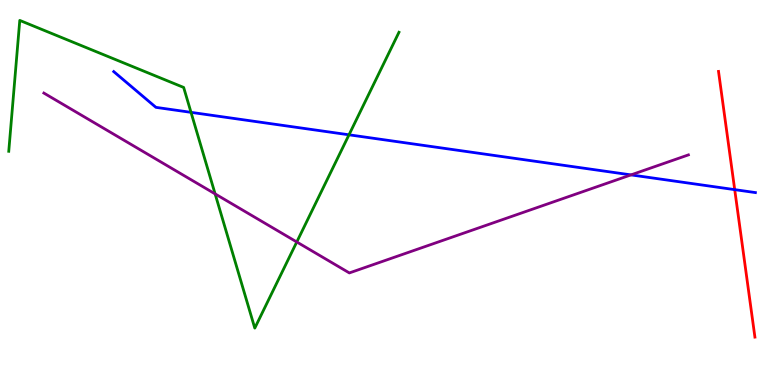[{'lines': ['blue', 'red'], 'intersections': [{'x': 9.48, 'y': 5.07}]}, {'lines': ['green', 'red'], 'intersections': []}, {'lines': ['purple', 'red'], 'intersections': []}, {'lines': ['blue', 'green'], 'intersections': [{'x': 2.46, 'y': 7.08}, {'x': 4.5, 'y': 6.5}]}, {'lines': ['blue', 'purple'], 'intersections': [{'x': 8.14, 'y': 5.46}]}, {'lines': ['green', 'purple'], 'intersections': [{'x': 2.78, 'y': 4.96}, {'x': 3.83, 'y': 3.71}]}]